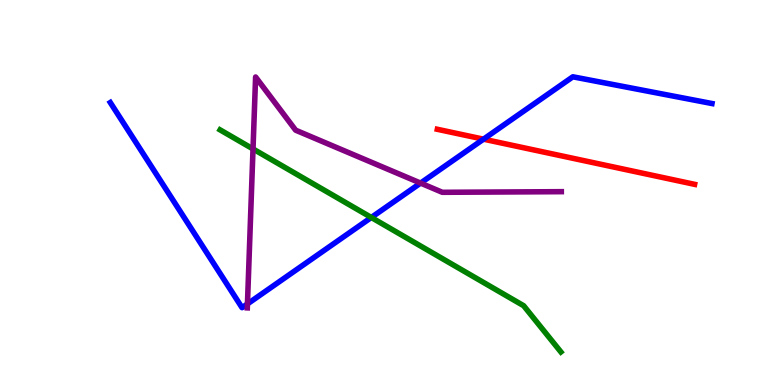[{'lines': ['blue', 'red'], 'intersections': [{'x': 6.24, 'y': 6.39}]}, {'lines': ['green', 'red'], 'intersections': []}, {'lines': ['purple', 'red'], 'intersections': []}, {'lines': ['blue', 'green'], 'intersections': [{'x': 4.79, 'y': 4.35}]}, {'lines': ['blue', 'purple'], 'intersections': [{'x': 3.19, 'y': 2.11}, {'x': 5.43, 'y': 5.24}]}, {'lines': ['green', 'purple'], 'intersections': [{'x': 3.26, 'y': 6.13}]}]